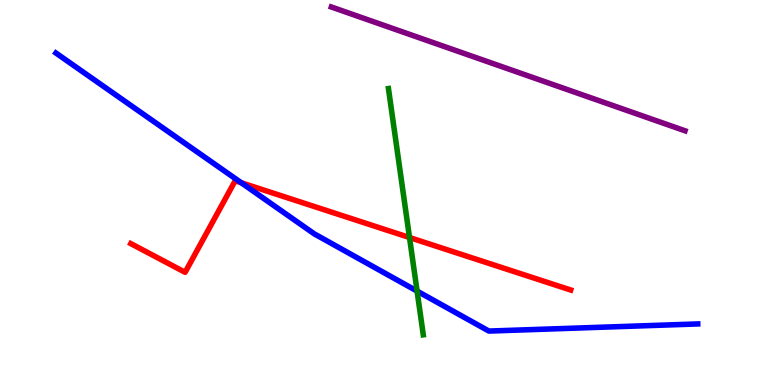[{'lines': ['blue', 'red'], 'intersections': [{'x': 3.11, 'y': 5.25}]}, {'lines': ['green', 'red'], 'intersections': [{'x': 5.28, 'y': 3.83}]}, {'lines': ['purple', 'red'], 'intersections': []}, {'lines': ['blue', 'green'], 'intersections': [{'x': 5.38, 'y': 2.44}]}, {'lines': ['blue', 'purple'], 'intersections': []}, {'lines': ['green', 'purple'], 'intersections': []}]